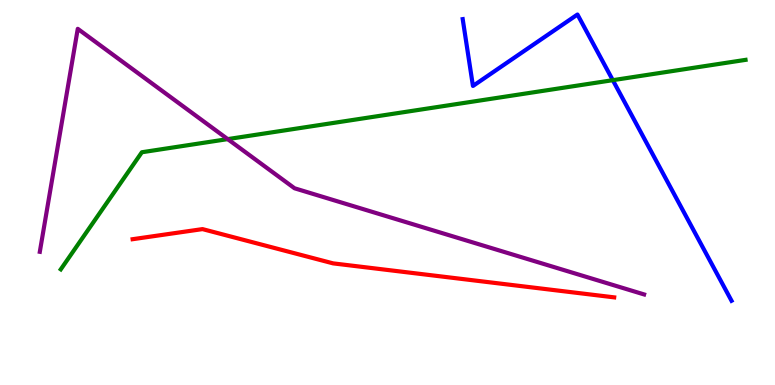[{'lines': ['blue', 'red'], 'intersections': []}, {'lines': ['green', 'red'], 'intersections': []}, {'lines': ['purple', 'red'], 'intersections': []}, {'lines': ['blue', 'green'], 'intersections': [{'x': 7.91, 'y': 7.92}]}, {'lines': ['blue', 'purple'], 'intersections': []}, {'lines': ['green', 'purple'], 'intersections': [{'x': 2.94, 'y': 6.39}]}]